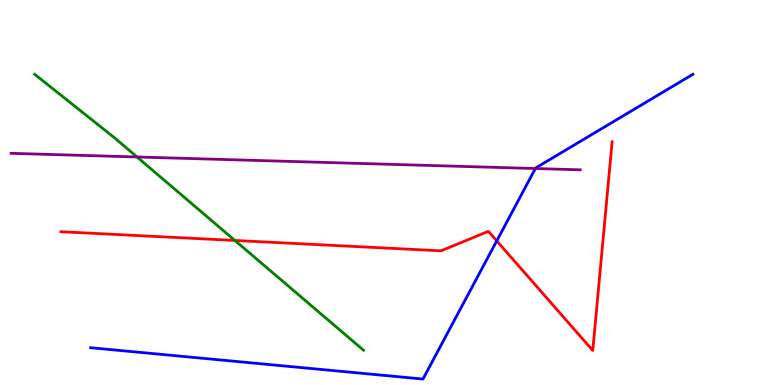[{'lines': ['blue', 'red'], 'intersections': [{'x': 6.41, 'y': 3.74}]}, {'lines': ['green', 'red'], 'intersections': [{'x': 3.03, 'y': 3.75}]}, {'lines': ['purple', 'red'], 'intersections': []}, {'lines': ['blue', 'green'], 'intersections': []}, {'lines': ['blue', 'purple'], 'intersections': [{'x': 6.91, 'y': 5.62}]}, {'lines': ['green', 'purple'], 'intersections': [{'x': 1.77, 'y': 5.92}]}]